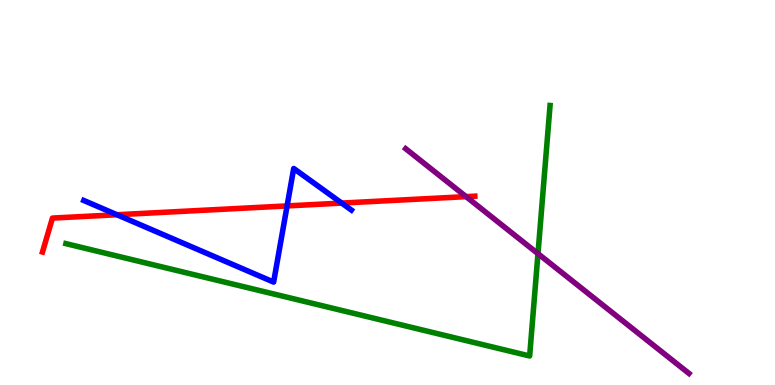[{'lines': ['blue', 'red'], 'intersections': [{'x': 1.51, 'y': 4.42}, {'x': 3.7, 'y': 4.65}, {'x': 4.41, 'y': 4.72}]}, {'lines': ['green', 'red'], 'intersections': []}, {'lines': ['purple', 'red'], 'intersections': [{'x': 6.01, 'y': 4.89}]}, {'lines': ['blue', 'green'], 'intersections': []}, {'lines': ['blue', 'purple'], 'intersections': []}, {'lines': ['green', 'purple'], 'intersections': [{'x': 6.94, 'y': 3.41}]}]